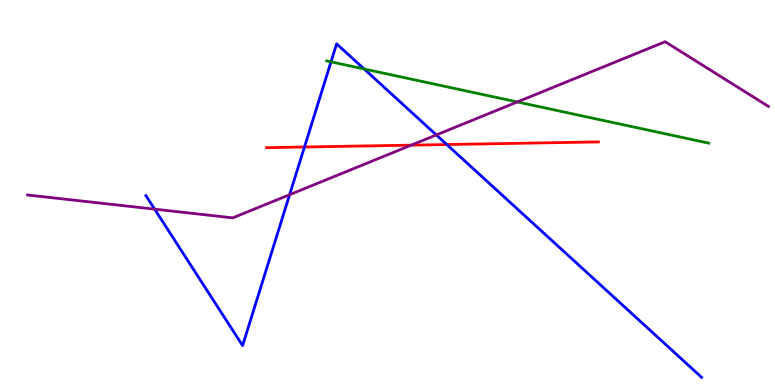[{'lines': ['blue', 'red'], 'intersections': [{'x': 3.93, 'y': 6.18}, {'x': 5.77, 'y': 6.25}]}, {'lines': ['green', 'red'], 'intersections': []}, {'lines': ['purple', 'red'], 'intersections': [{'x': 5.31, 'y': 6.23}]}, {'lines': ['blue', 'green'], 'intersections': [{'x': 4.27, 'y': 8.39}, {'x': 4.7, 'y': 8.21}]}, {'lines': ['blue', 'purple'], 'intersections': [{'x': 2.0, 'y': 4.57}, {'x': 3.74, 'y': 4.94}, {'x': 5.63, 'y': 6.5}]}, {'lines': ['green', 'purple'], 'intersections': [{'x': 6.68, 'y': 7.35}]}]